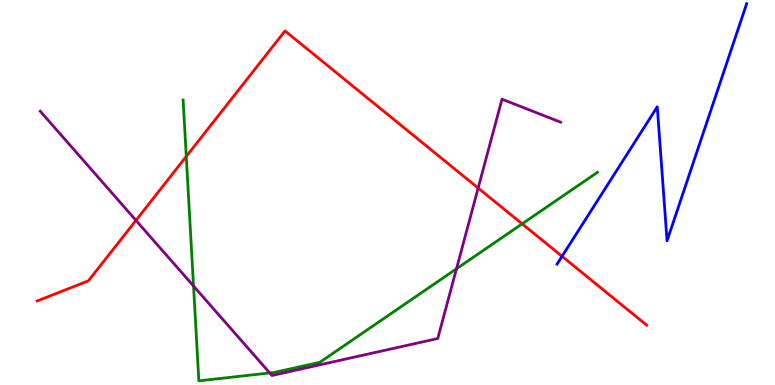[{'lines': ['blue', 'red'], 'intersections': [{'x': 7.25, 'y': 3.34}]}, {'lines': ['green', 'red'], 'intersections': [{'x': 2.4, 'y': 5.94}, {'x': 6.74, 'y': 4.19}]}, {'lines': ['purple', 'red'], 'intersections': [{'x': 1.75, 'y': 4.28}, {'x': 6.17, 'y': 5.12}]}, {'lines': ['blue', 'green'], 'intersections': []}, {'lines': ['blue', 'purple'], 'intersections': []}, {'lines': ['green', 'purple'], 'intersections': [{'x': 2.5, 'y': 2.57}, {'x': 3.48, 'y': 0.314}, {'x': 5.89, 'y': 3.02}]}]